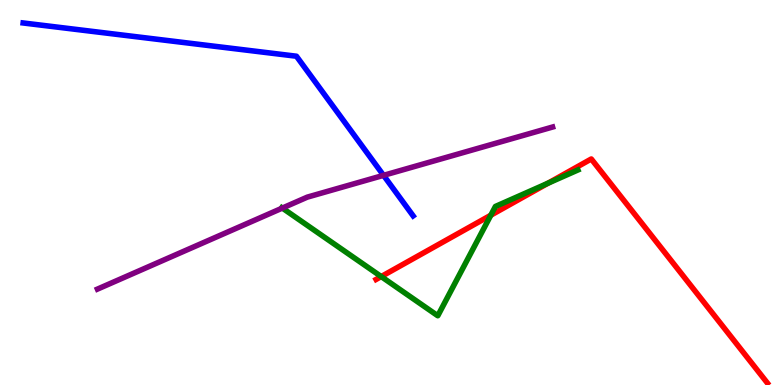[{'lines': ['blue', 'red'], 'intersections': []}, {'lines': ['green', 'red'], 'intersections': [{'x': 4.92, 'y': 2.82}, {'x': 6.33, 'y': 4.41}, {'x': 7.07, 'y': 5.24}]}, {'lines': ['purple', 'red'], 'intersections': []}, {'lines': ['blue', 'green'], 'intersections': []}, {'lines': ['blue', 'purple'], 'intersections': [{'x': 4.95, 'y': 5.45}]}, {'lines': ['green', 'purple'], 'intersections': [{'x': 3.64, 'y': 4.6}]}]